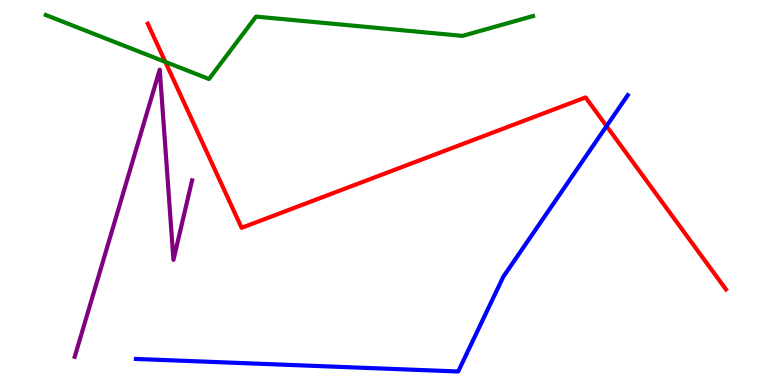[{'lines': ['blue', 'red'], 'intersections': [{'x': 7.83, 'y': 6.72}]}, {'lines': ['green', 'red'], 'intersections': [{'x': 2.13, 'y': 8.39}]}, {'lines': ['purple', 'red'], 'intersections': []}, {'lines': ['blue', 'green'], 'intersections': []}, {'lines': ['blue', 'purple'], 'intersections': []}, {'lines': ['green', 'purple'], 'intersections': []}]